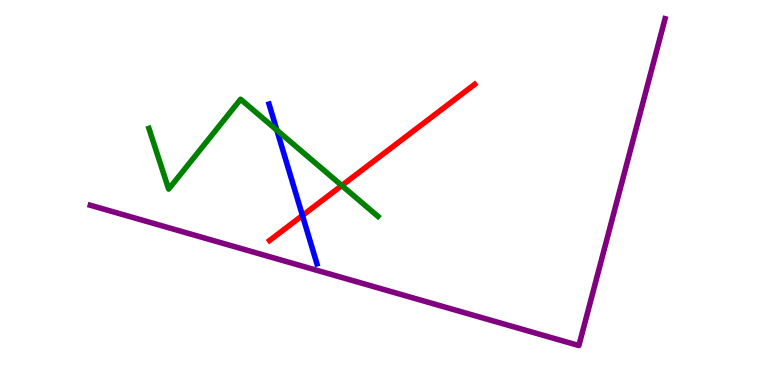[{'lines': ['blue', 'red'], 'intersections': [{'x': 3.9, 'y': 4.4}]}, {'lines': ['green', 'red'], 'intersections': [{'x': 4.41, 'y': 5.18}]}, {'lines': ['purple', 'red'], 'intersections': []}, {'lines': ['blue', 'green'], 'intersections': [{'x': 3.57, 'y': 6.62}]}, {'lines': ['blue', 'purple'], 'intersections': []}, {'lines': ['green', 'purple'], 'intersections': []}]